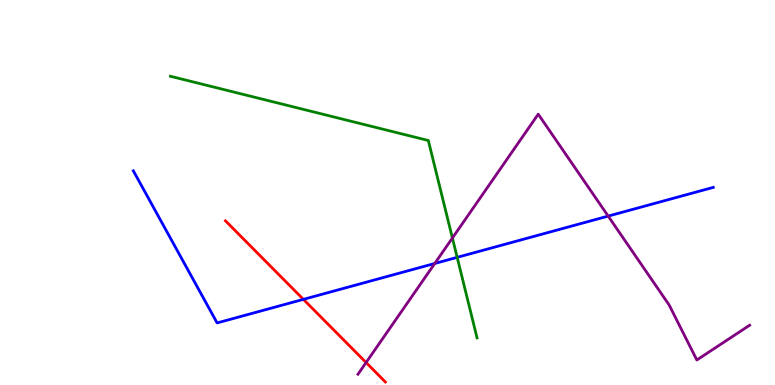[{'lines': ['blue', 'red'], 'intersections': [{'x': 3.91, 'y': 2.22}]}, {'lines': ['green', 'red'], 'intersections': []}, {'lines': ['purple', 'red'], 'intersections': [{'x': 4.72, 'y': 0.583}]}, {'lines': ['blue', 'green'], 'intersections': [{'x': 5.9, 'y': 3.32}]}, {'lines': ['blue', 'purple'], 'intersections': [{'x': 5.61, 'y': 3.16}, {'x': 7.85, 'y': 4.39}]}, {'lines': ['green', 'purple'], 'intersections': [{'x': 5.84, 'y': 3.82}]}]